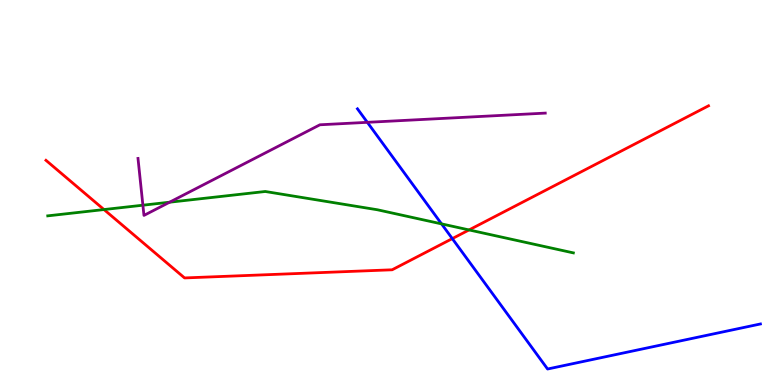[{'lines': ['blue', 'red'], 'intersections': [{'x': 5.84, 'y': 3.8}]}, {'lines': ['green', 'red'], 'intersections': [{'x': 1.34, 'y': 4.56}, {'x': 6.05, 'y': 4.03}]}, {'lines': ['purple', 'red'], 'intersections': []}, {'lines': ['blue', 'green'], 'intersections': [{'x': 5.7, 'y': 4.18}]}, {'lines': ['blue', 'purple'], 'intersections': [{'x': 4.74, 'y': 6.82}]}, {'lines': ['green', 'purple'], 'intersections': [{'x': 1.84, 'y': 4.67}, {'x': 2.19, 'y': 4.75}]}]